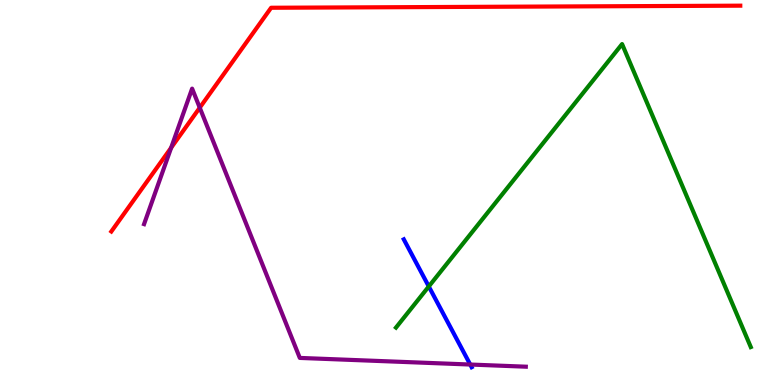[{'lines': ['blue', 'red'], 'intersections': []}, {'lines': ['green', 'red'], 'intersections': []}, {'lines': ['purple', 'red'], 'intersections': [{'x': 2.21, 'y': 6.16}, {'x': 2.58, 'y': 7.2}]}, {'lines': ['blue', 'green'], 'intersections': [{'x': 5.53, 'y': 2.56}]}, {'lines': ['blue', 'purple'], 'intersections': [{'x': 6.07, 'y': 0.532}]}, {'lines': ['green', 'purple'], 'intersections': []}]